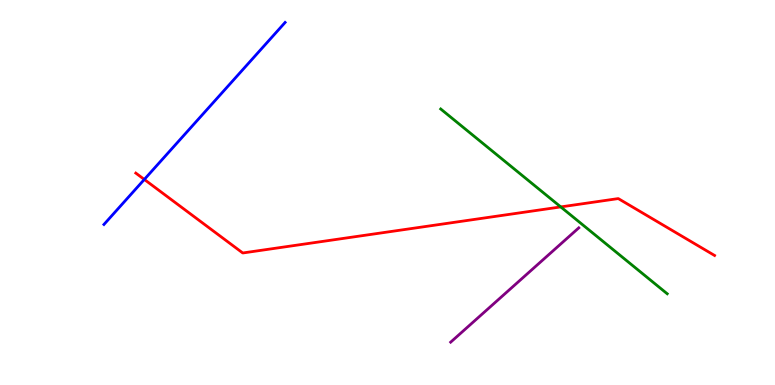[{'lines': ['blue', 'red'], 'intersections': [{'x': 1.86, 'y': 5.34}]}, {'lines': ['green', 'red'], 'intersections': [{'x': 7.24, 'y': 4.63}]}, {'lines': ['purple', 'red'], 'intersections': []}, {'lines': ['blue', 'green'], 'intersections': []}, {'lines': ['blue', 'purple'], 'intersections': []}, {'lines': ['green', 'purple'], 'intersections': []}]